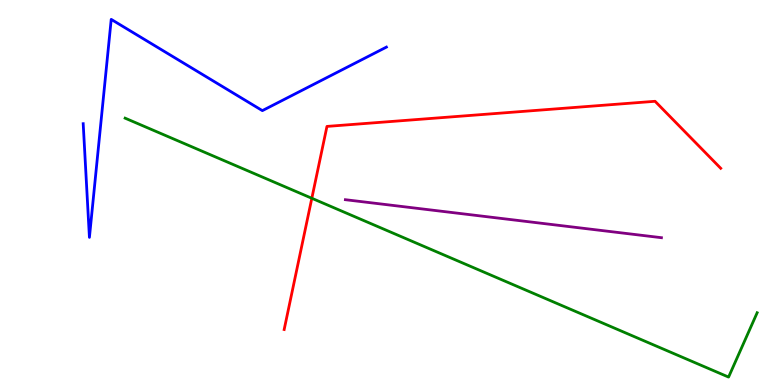[{'lines': ['blue', 'red'], 'intersections': []}, {'lines': ['green', 'red'], 'intersections': [{'x': 4.02, 'y': 4.85}]}, {'lines': ['purple', 'red'], 'intersections': []}, {'lines': ['blue', 'green'], 'intersections': []}, {'lines': ['blue', 'purple'], 'intersections': []}, {'lines': ['green', 'purple'], 'intersections': []}]